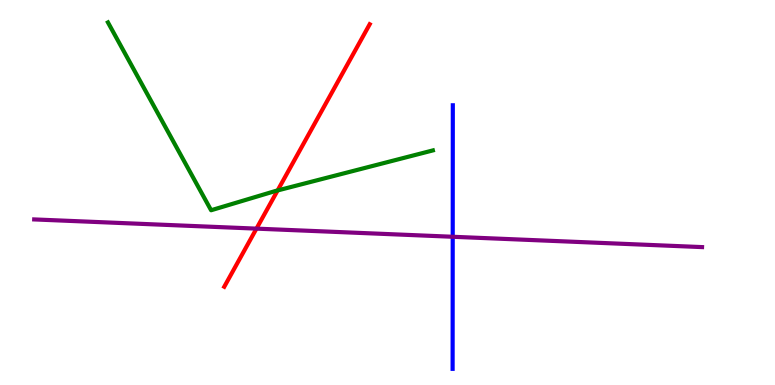[{'lines': ['blue', 'red'], 'intersections': []}, {'lines': ['green', 'red'], 'intersections': [{'x': 3.58, 'y': 5.05}]}, {'lines': ['purple', 'red'], 'intersections': [{'x': 3.31, 'y': 4.06}]}, {'lines': ['blue', 'green'], 'intersections': []}, {'lines': ['blue', 'purple'], 'intersections': [{'x': 5.84, 'y': 3.85}]}, {'lines': ['green', 'purple'], 'intersections': []}]